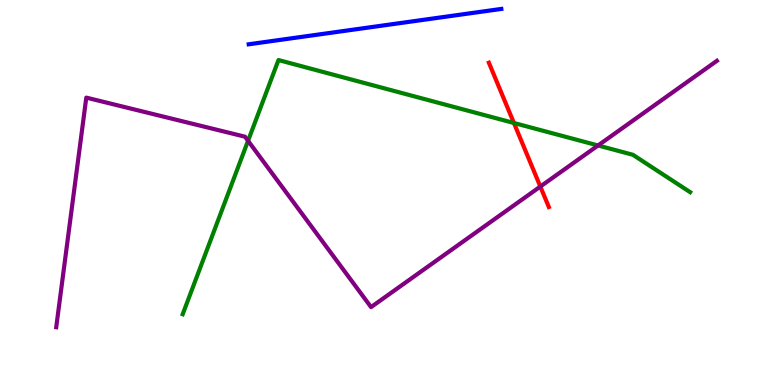[{'lines': ['blue', 'red'], 'intersections': []}, {'lines': ['green', 'red'], 'intersections': [{'x': 6.63, 'y': 6.81}]}, {'lines': ['purple', 'red'], 'intersections': [{'x': 6.97, 'y': 5.15}]}, {'lines': ['blue', 'green'], 'intersections': []}, {'lines': ['blue', 'purple'], 'intersections': []}, {'lines': ['green', 'purple'], 'intersections': [{'x': 3.2, 'y': 6.34}, {'x': 7.72, 'y': 6.22}]}]